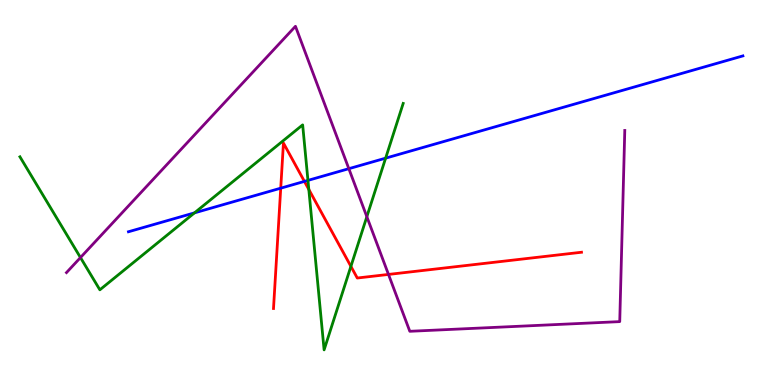[{'lines': ['blue', 'red'], 'intersections': [{'x': 3.62, 'y': 5.11}, {'x': 3.93, 'y': 5.29}]}, {'lines': ['green', 'red'], 'intersections': [{'x': 3.98, 'y': 5.08}, {'x': 4.53, 'y': 3.08}]}, {'lines': ['purple', 'red'], 'intersections': [{'x': 5.01, 'y': 2.87}]}, {'lines': ['blue', 'green'], 'intersections': [{'x': 2.51, 'y': 4.47}, {'x': 3.97, 'y': 5.31}, {'x': 4.98, 'y': 5.89}]}, {'lines': ['blue', 'purple'], 'intersections': [{'x': 4.5, 'y': 5.62}]}, {'lines': ['green', 'purple'], 'intersections': [{'x': 1.04, 'y': 3.31}, {'x': 4.73, 'y': 4.37}]}]